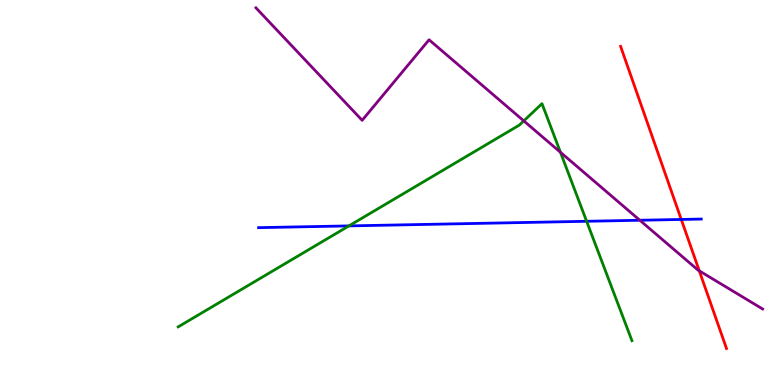[{'lines': ['blue', 'red'], 'intersections': [{'x': 8.79, 'y': 4.3}]}, {'lines': ['green', 'red'], 'intersections': []}, {'lines': ['purple', 'red'], 'intersections': [{'x': 9.02, 'y': 2.97}]}, {'lines': ['blue', 'green'], 'intersections': [{'x': 4.5, 'y': 4.13}, {'x': 7.57, 'y': 4.25}]}, {'lines': ['blue', 'purple'], 'intersections': [{'x': 8.26, 'y': 4.28}]}, {'lines': ['green', 'purple'], 'intersections': [{'x': 6.76, 'y': 6.86}, {'x': 7.23, 'y': 6.04}]}]